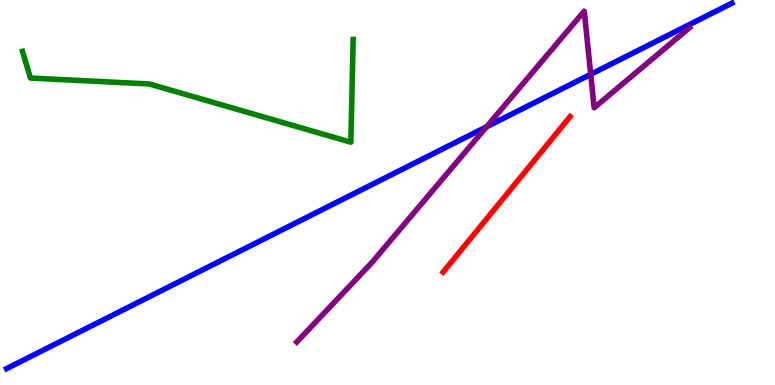[{'lines': ['blue', 'red'], 'intersections': []}, {'lines': ['green', 'red'], 'intersections': []}, {'lines': ['purple', 'red'], 'intersections': []}, {'lines': ['blue', 'green'], 'intersections': []}, {'lines': ['blue', 'purple'], 'intersections': [{'x': 6.28, 'y': 6.71}, {'x': 7.62, 'y': 8.07}]}, {'lines': ['green', 'purple'], 'intersections': []}]